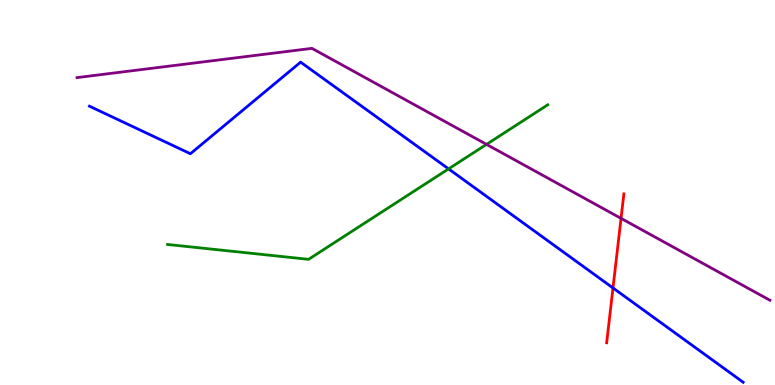[{'lines': ['blue', 'red'], 'intersections': [{'x': 7.91, 'y': 2.52}]}, {'lines': ['green', 'red'], 'intersections': []}, {'lines': ['purple', 'red'], 'intersections': [{'x': 8.01, 'y': 4.33}]}, {'lines': ['blue', 'green'], 'intersections': [{'x': 5.79, 'y': 5.61}]}, {'lines': ['blue', 'purple'], 'intersections': []}, {'lines': ['green', 'purple'], 'intersections': [{'x': 6.28, 'y': 6.25}]}]